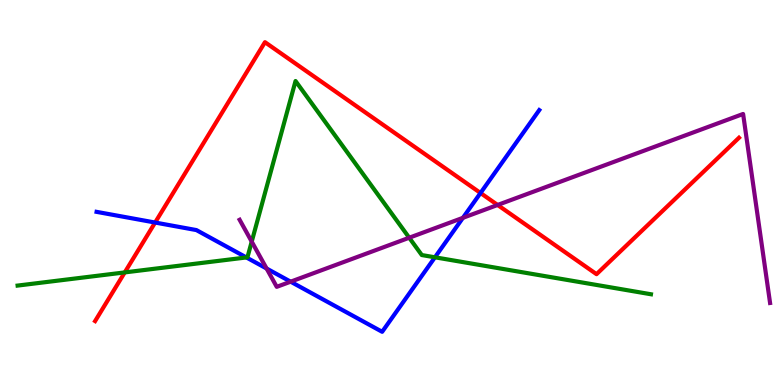[{'lines': ['blue', 'red'], 'intersections': [{'x': 2.0, 'y': 4.22}, {'x': 6.2, 'y': 4.99}]}, {'lines': ['green', 'red'], 'intersections': [{'x': 1.61, 'y': 2.92}]}, {'lines': ['purple', 'red'], 'intersections': [{'x': 6.42, 'y': 4.68}]}, {'lines': ['blue', 'green'], 'intersections': [{'x': 3.18, 'y': 3.31}, {'x': 5.61, 'y': 3.32}]}, {'lines': ['blue', 'purple'], 'intersections': [{'x': 3.44, 'y': 3.03}, {'x': 3.75, 'y': 2.68}, {'x': 5.97, 'y': 4.34}]}, {'lines': ['green', 'purple'], 'intersections': [{'x': 3.25, 'y': 3.72}, {'x': 5.28, 'y': 3.83}]}]